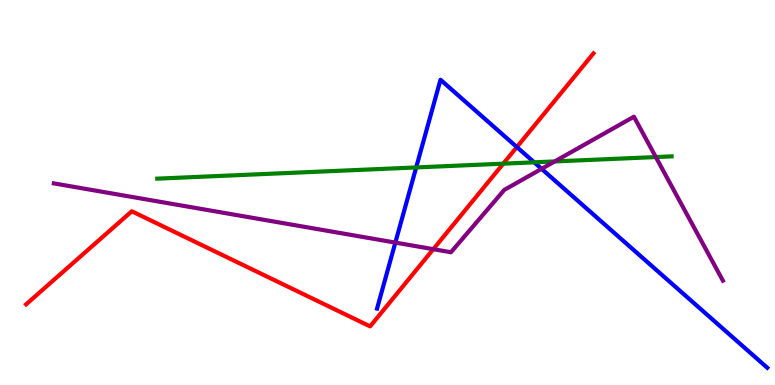[{'lines': ['blue', 'red'], 'intersections': [{'x': 6.67, 'y': 6.18}]}, {'lines': ['green', 'red'], 'intersections': [{'x': 6.49, 'y': 5.75}]}, {'lines': ['purple', 'red'], 'intersections': [{'x': 5.59, 'y': 3.53}]}, {'lines': ['blue', 'green'], 'intersections': [{'x': 5.37, 'y': 5.65}, {'x': 6.89, 'y': 5.78}]}, {'lines': ['blue', 'purple'], 'intersections': [{'x': 5.1, 'y': 3.7}, {'x': 6.99, 'y': 5.61}]}, {'lines': ['green', 'purple'], 'intersections': [{'x': 7.16, 'y': 5.81}, {'x': 8.46, 'y': 5.92}]}]